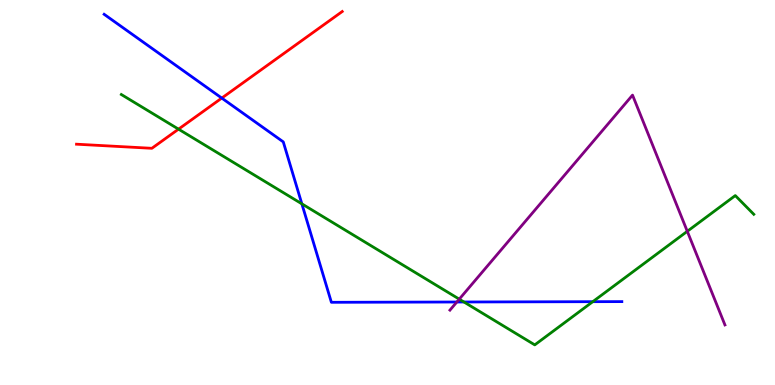[{'lines': ['blue', 'red'], 'intersections': [{'x': 2.86, 'y': 7.45}]}, {'lines': ['green', 'red'], 'intersections': [{'x': 2.3, 'y': 6.65}]}, {'lines': ['purple', 'red'], 'intersections': []}, {'lines': ['blue', 'green'], 'intersections': [{'x': 3.89, 'y': 4.71}, {'x': 5.99, 'y': 2.16}, {'x': 7.65, 'y': 2.16}]}, {'lines': ['blue', 'purple'], 'intersections': [{'x': 5.89, 'y': 2.16}]}, {'lines': ['green', 'purple'], 'intersections': [{'x': 5.93, 'y': 2.23}, {'x': 8.87, 'y': 3.99}]}]